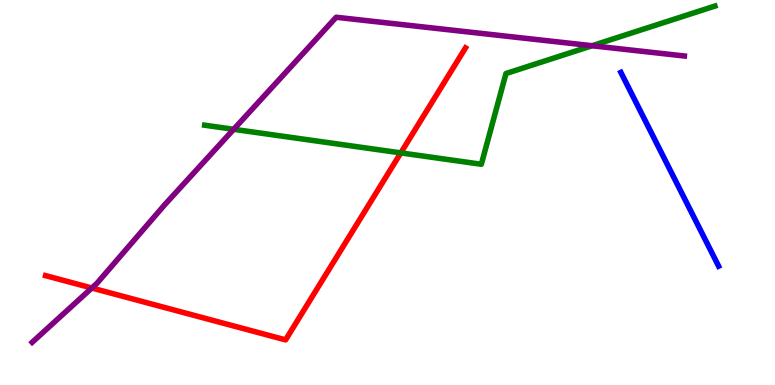[{'lines': ['blue', 'red'], 'intersections': []}, {'lines': ['green', 'red'], 'intersections': [{'x': 5.17, 'y': 6.03}]}, {'lines': ['purple', 'red'], 'intersections': [{'x': 1.18, 'y': 2.52}]}, {'lines': ['blue', 'green'], 'intersections': []}, {'lines': ['blue', 'purple'], 'intersections': []}, {'lines': ['green', 'purple'], 'intersections': [{'x': 3.02, 'y': 6.64}, {'x': 7.64, 'y': 8.81}]}]